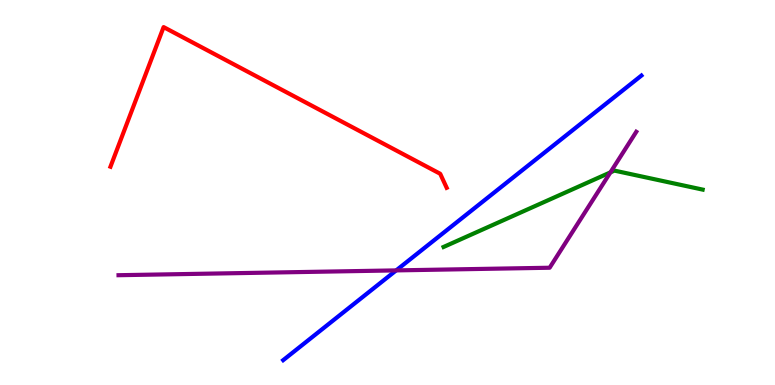[{'lines': ['blue', 'red'], 'intersections': []}, {'lines': ['green', 'red'], 'intersections': []}, {'lines': ['purple', 'red'], 'intersections': []}, {'lines': ['blue', 'green'], 'intersections': []}, {'lines': ['blue', 'purple'], 'intersections': [{'x': 5.11, 'y': 2.98}]}, {'lines': ['green', 'purple'], 'intersections': [{'x': 7.88, 'y': 5.52}]}]